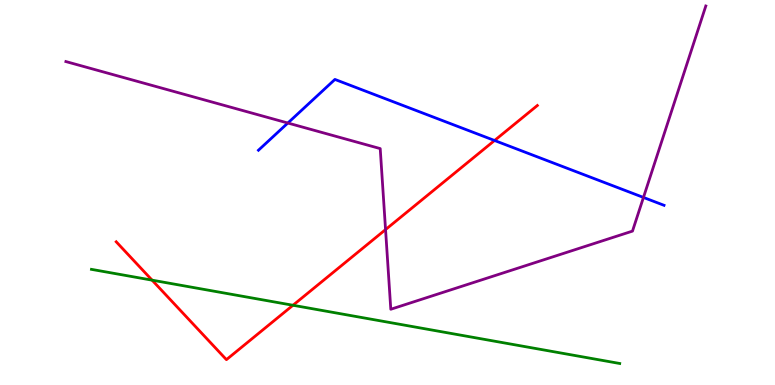[{'lines': ['blue', 'red'], 'intersections': [{'x': 6.38, 'y': 6.35}]}, {'lines': ['green', 'red'], 'intersections': [{'x': 1.96, 'y': 2.72}, {'x': 3.78, 'y': 2.07}]}, {'lines': ['purple', 'red'], 'intersections': [{'x': 4.97, 'y': 4.04}]}, {'lines': ['blue', 'green'], 'intersections': []}, {'lines': ['blue', 'purple'], 'intersections': [{'x': 3.71, 'y': 6.8}, {'x': 8.3, 'y': 4.87}]}, {'lines': ['green', 'purple'], 'intersections': []}]